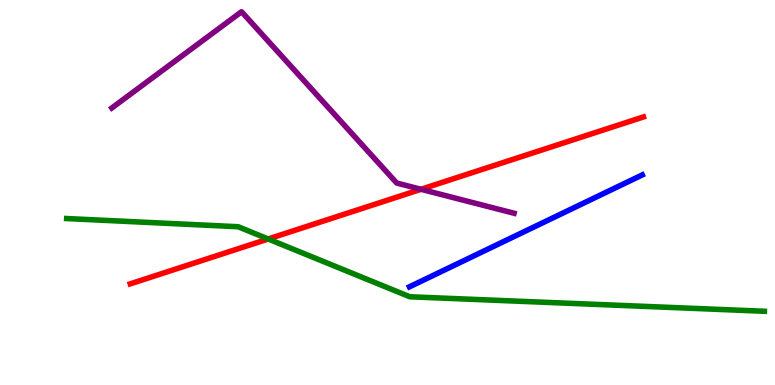[{'lines': ['blue', 'red'], 'intersections': []}, {'lines': ['green', 'red'], 'intersections': [{'x': 3.46, 'y': 3.79}]}, {'lines': ['purple', 'red'], 'intersections': [{'x': 5.43, 'y': 5.08}]}, {'lines': ['blue', 'green'], 'intersections': []}, {'lines': ['blue', 'purple'], 'intersections': []}, {'lines': ['green', 'purple'], 'intersections': []}]